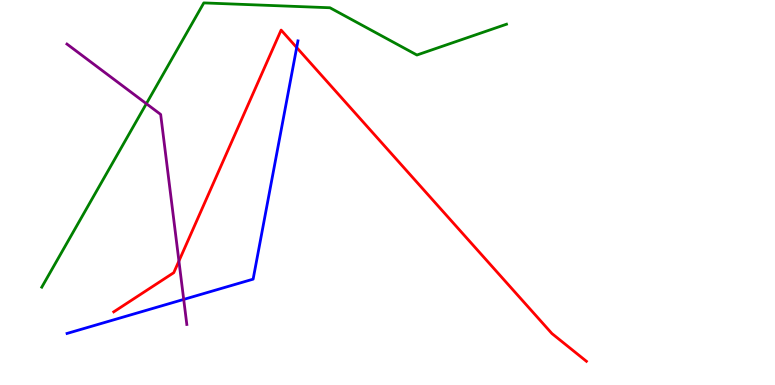[{'lines': ['blue', 'red'], 'intersections': [{'x': 3.83, 'y': 8.77}]}, {'lines': ['green', 'red'], 'intersections': []}, {'lines': ['purple', 'red'], 'intersections': [{'x': 2.31, 'y': 3.22}]}, {'lines': ['blue', 'green'], 'intersections': []}, {'lines': ['blue', 'purple'], 'intersections': [{'x': 2.37, 'y': 2.22}]}, {'lines': ['green', 'purple'], 'intersections': [{'x': 1.89, 'y': 7.31}]}]